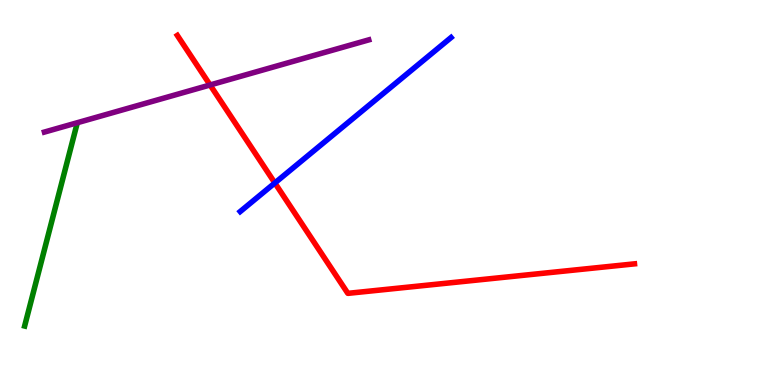[{'lines': ['blue', 'red'], 'intersections': [{'x': 3.55, 'y': 5.25}]}, {'lines': ['green', 'red'], 'intersections': []}, {'lines': ['purple', 'red'], 'intersections': [{'x': 2.71, 'y': 7.79}]}, {'lines': ['blue', 'green'], 'intersections': []}, {'lines': ['blue', 'purple'], 'intersections': []}, {'lines': ['green', 'purple'], 'intersections': []}]